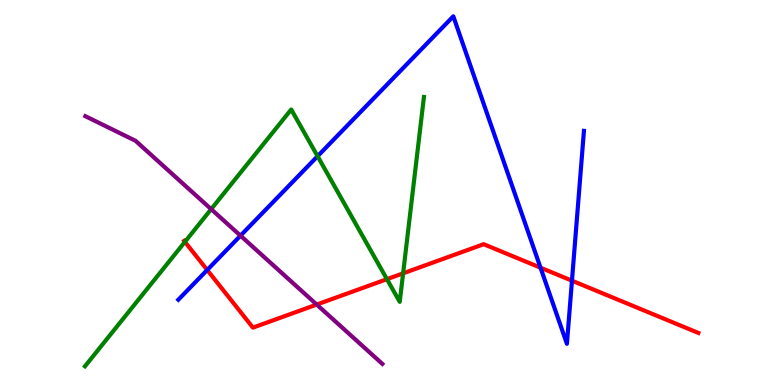[{'lines': ['blue', 'red'], 'intersections': [{'x': 2.67, 'y': 2.99}, {'x': 6.97, 'y': 3.05}, {'x': 7.38, 'y': 2.71}]}, {'lines': ['green', 'red'], 'intersections': [{'x': 2.39, 'y': 3.72}, {'x': 4.99, 'y': 2.75}, {'x': 5.2, 'y': 2.9}]}, {'lines': ['purple', 'red'], 'intersections': [{'x': 4.09, 'y': 2.09}]}, {'lines': ['blue', 'green'], 'intersections': [{'x': 4.1, 'y': 5.94}]}, {'lines': ['blue', 'purple'], 'intersections': [{'x': 3.1, 'y': 3.88}]}, {'lines': ['green', 'purple'], 'intersections': [{'x': 2.72, 'y': 4.57}]}]